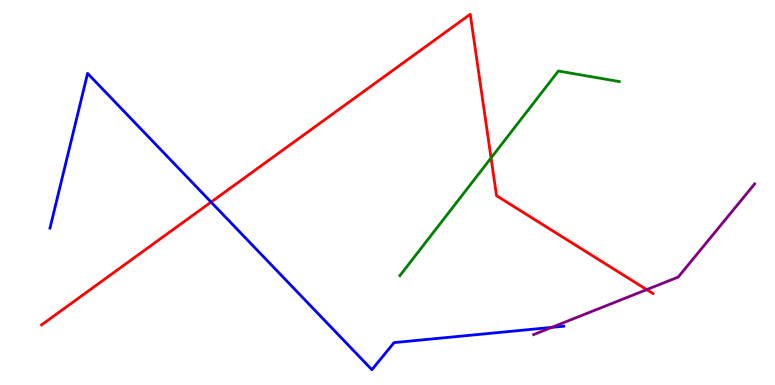[{'lines': ['blue', 'red'], 'intersections': [{'x': 2.72, 'y': 4.75}]}, {'lines': ['green', 'red'], 'intersections': [{'x': 6.34, 'y': 5.9}]}, {'lines': ['purple', 'red'], 'intersections': [{'x': 8.34, 'y': 2.48}]}, {'lines': ['blue', 'green'], 'intersections': []}, {'lines': ['blue', 'purple'], 'intersections': [{'x': 7.12, 'y': 1.5}]}, {'lines': ['green', 'purple'], 'intersections': []}]